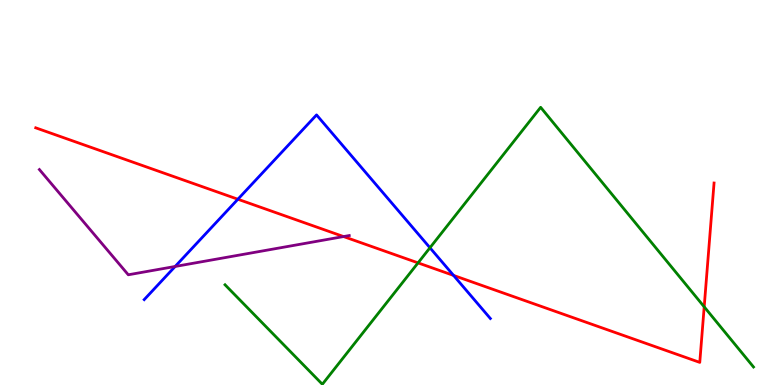[{'lines': ['blue', 'red'], 'intersections': [{'x': 3.07, 'y': 4.83}, {'x': 5.85, 'y': 2.85}]}, {'lines': ['green', 'red'], 'intersections': [{'x': 5.39, 'y': 3.17}, {'x': 9.09, 'y': 2.03}]}, {'lines': ['purple', 'red'], 'intersections': [{'x': 4.43, 'y': 3.86}]}, {'lines': ['blue', 'green'], 'intersections': [{'x': 5.55, 'y': 3.56}]}, {'lines': ['blue', 'purple'], 'intersections': [{'x': 2.26, 'y': 3.08}]}, {'lines': ['green', 'purple'], 'intersections': []}]